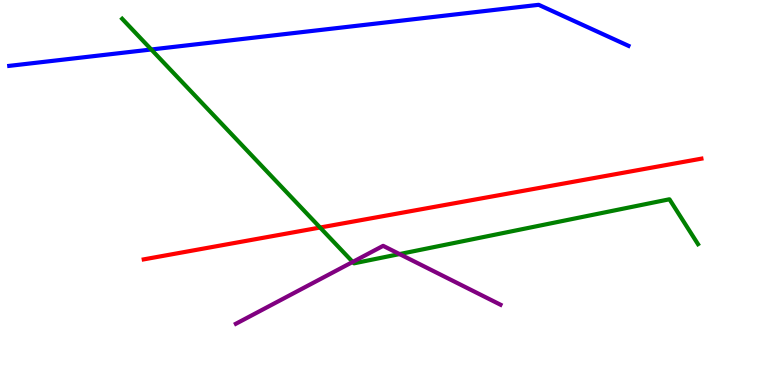[{'lines': ['blue', 'red'], 'intersections': []}, {'lines': ['green', 'red'], 'intersections': [{'x': 4.13, 'y': 4.09}]}, {'lines': ['purple', 'red'], 'intersections': []}, {'lines': ['blue', 'green'], 'intersections': [{'x': 1.95, 'y': 8.71}]}, {'lines': ['blue', 'purple'], 'intersections': []}, {'lines': ['green', 'purple'], 'intersections': [{'x': 4.55, 'y': 3.2}, {'x': 5.16, 'y': 3.4}]}]